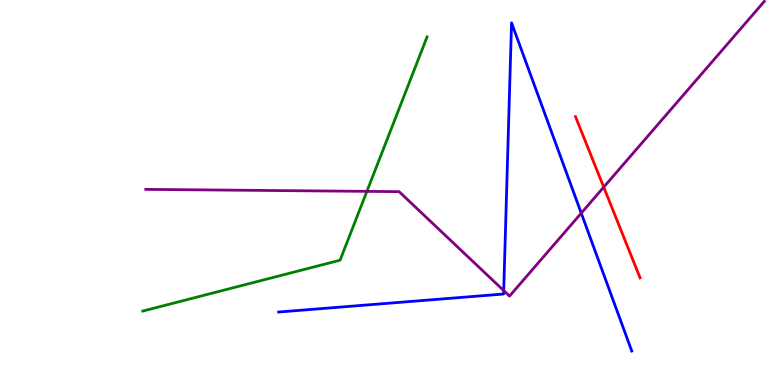[{'lines': ['blue', 'red'], 'intersections': []}, {'lines': ['green', 'red'], 'intersections': []}, {'lines': ['purple', 'red'], 'intersections': [{'x': 7.79, 'y': 5.14}]}, {'lines': ['blue', 'green'], 'intersections': []}, {'lines': ['blue', 'purple'], 'intersections': [{'x': 6.5, 'y': 2.45}, {'x': 7.5, 'y': 4.46}]}, {'lines': ['green', 'purple'], 'intersections': [{'x': 4.73, 'y': 5.03}]}]